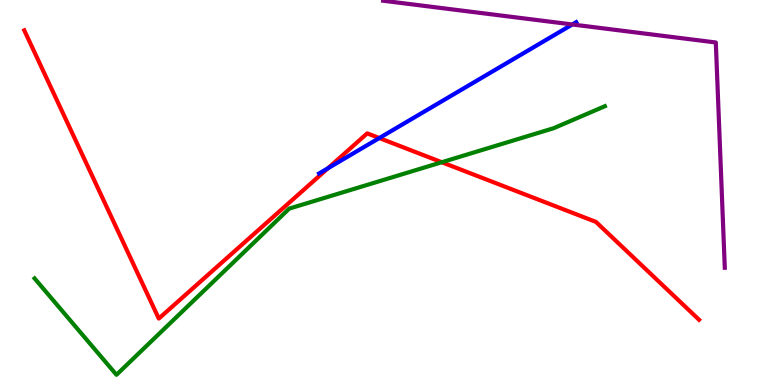[{'lines': ['blue', 'red'], 'intersections': [{'x': 4.23, 'y': 5.63}, {'x': 4.89, 'y': 6.41}]}, {'lines': ['green', 'red'], 'intersections': [{'x': 5.7, 'y': 5.79}]}, {'lines': ['purple', 'red'], 'intersections': []}, {'lines': ['blue', 'green'], 'intersections': []}, {'lines': ['blue', 'purple'], 'intersections': [{'x': 7.38, 'y': 9.36}]}, {'lines': ['green', 'purple'], 'intersections': []}]